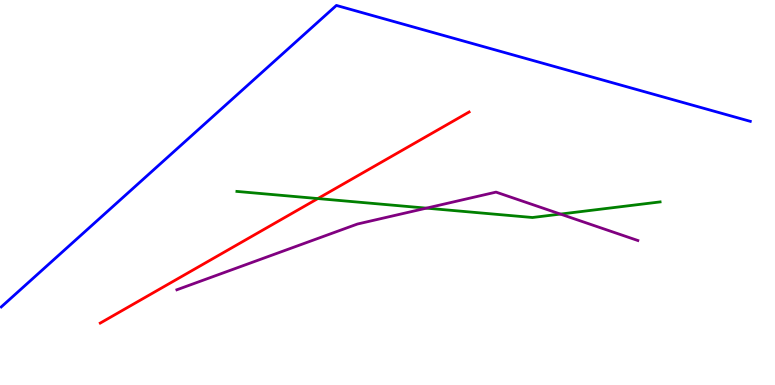[{'lines': ['blue', 'red'], 'intersections': []}, {'lines': ['green', 'red'], 'intersections': [{'x': 4.1, 'y': 4.84}]}, {'lines': ['purple', 'red'], 'intersections': []}, {'lines': ['blue', 'green'], 'intersections': []}, {'lines': ['blue', 'purple'], 'intersections': []}, {'lines': ['green', 'purple'], 'intersections': [{'x': 5.5, 'y': 4.59}, {'x': 7.23, 'y': 4.44}]}]